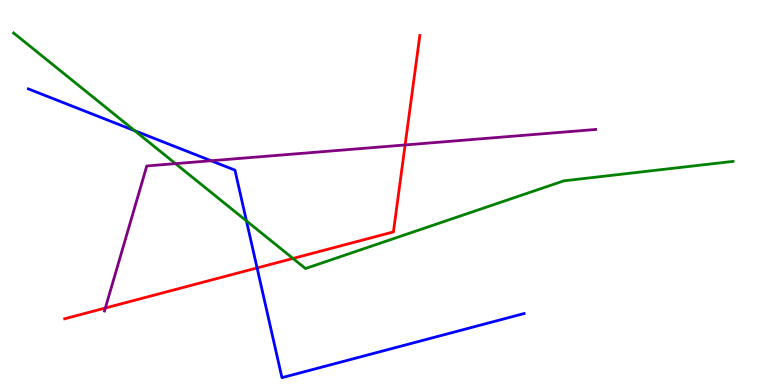[{'lines': ['blue', 'red'], 'intersections': [{'x': 3.32, 'y': 3.04}]}, {'lines': ['green', 'red'], 'intersections': [{'x': 3.78, 'y': 3.29}]}, {'lines': ['purple', 'red'], 'intersections': [{'x': 1.36, 'y': 2.0}, {'x': 5.23, 'y': 6.23}]}, {'lines': ['blue', 'green'], 'intersections': [{'x': 1.74, 'y': 6.6}, {'x': 3.18, 'y': 4.26}]}, {'lines': ['blue', 'purple'], 'intersections': [{'x': 2.72, 'y': 5.83}]}, {'lines': ['green', 'purple'], 'intersections': [{'x': 2.26, 'y': 5.75}]}]